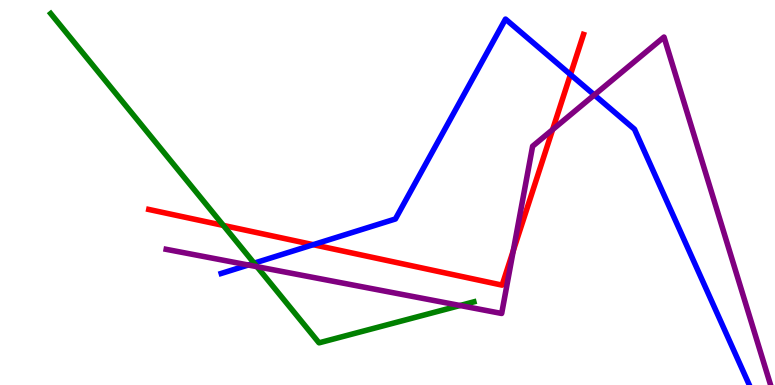[{'lines': ['blue', 'red'], 'intersections': [{'x': 4.04, 'y': 3.64}, {'x': 7.36, 'y': 8.06}]}, {'lines': ['green', 'red'], 'intersections': [{'x': 2.88, 'y': 4.14}]}, {'lines': ['purple', 'red'], 'intersections': [{'x': 6.62, 'y': 3.49}, {'x': 7.13, 'y': 6.63}]}, {'lines': ['blue', 'green'], 'intersections': [{'x': 3.28, 'y': 3.16}]}, {'lines': ['blue', 'purple'], 'intersections': [{'x': 3.2, 'y': 3.12}, {'x': 7.67, 'y': 7.53}]}, {'lines': ['green', 'purple'], 'intersections': [{'x': 3.32, 'y': 3.07}, {'x': 5.94, 'y': 2.06}]}]